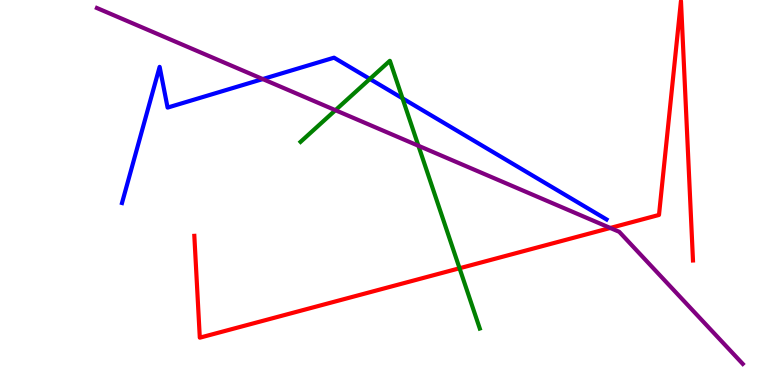[{'lines': ['blue', 'red'], 'intersections': []}, {'lines': ['green', 'red'], 'intersections': [{'x': 5.93, 'y': 3.03}]}, {'lines': ['purple', 'red'], 'intersections': [{'x': 7.87, 'y': 4.08}]}, {'lines': ['blue', 'green'], 'intersections': [{'x': 4.77, 'y': 7.95}, {'x': 5.19, 'y': 7.45}]}, {'lines': ['blue', 'purple'], 'intersections': [{'x': 3.39, 'y': 7.95}]}, {'lines': ['green', 'purple'], 'intersections': [{'x': 4.33, 'y': 7.14}, {'x': 5.4, 'y': 6.21}]}]